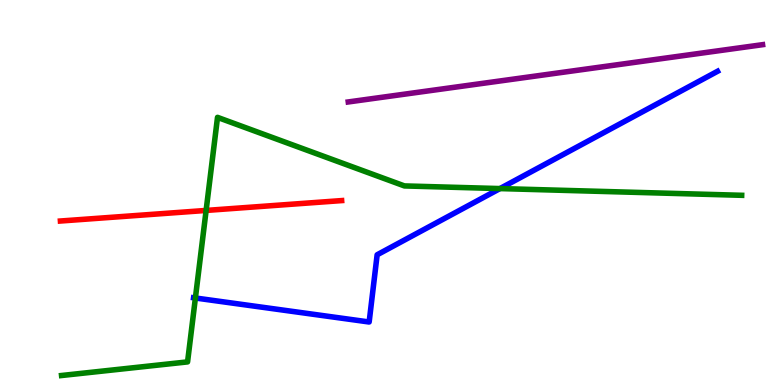[{'lines': ['blue', 'red'], 'intersections': []}, {'lines': ['green', 'red'], 'intersections': [{'x': 2.66, 'y': 4.53}]}, {'lines': ['purple', 'red'], 'intersections': []}, {'lines': ['blue', 'green'], 'intersections': [{'x': 2.52, 'y': 2.26}, {'x': 6.45, 'y': 5.1}]}, {'lines': ['blue', 'purple'], 'intersections': []}, {'lines': ['green', 'purple'], 'intersections': []}]